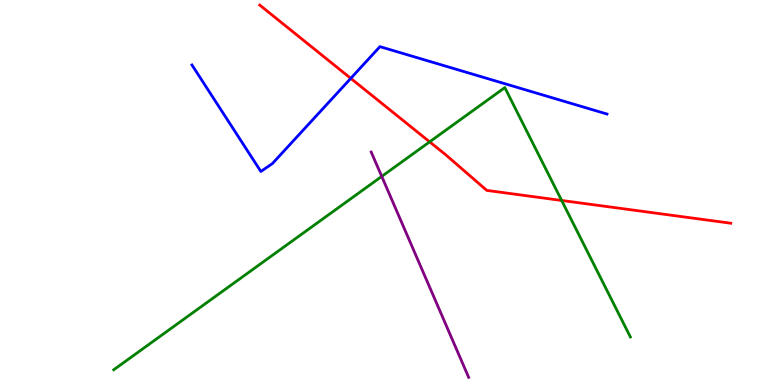[{'lines': ['blue', 'red'], 'intersections': [{'x': 4.53, 'y': 7.96}]}, {'lines': ['green', 'red'], 'intersections': [{'x': 5.54, 'y': 6.32}, {'x': 7.25, 'y': 4.79}]}, {'lines': ['purple', 'red'], 'intersections': []}, {'lines': ['blue', 'green'], 'intersections': []}, {'lines': ['blue', 'purple'], 'intersections': []}, {'lines': ['green', 'purple'], 'intersections': [{'x': 4.93, 'y': 5.42}]}]